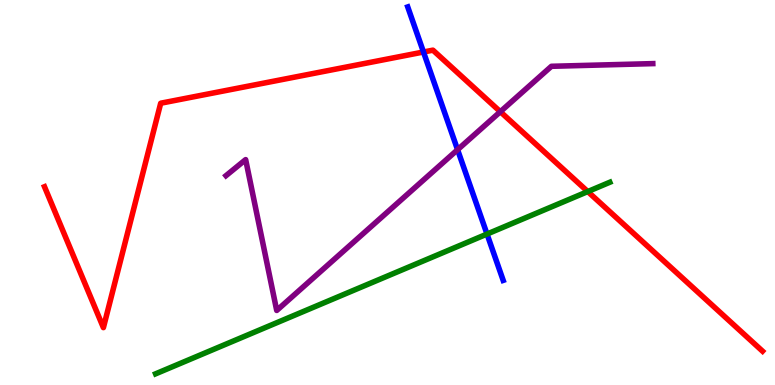[{'lines': ['blue', 'red'], 'intersections': [{'x': 5.46, 'y': 8.65}]}, {'lines': ['green', 'red'], 'intersections': [{'x': 7.58, 'y': 5.02}]}, {'lines': ['purple', 'red'], 'intersections': [{'x': 6.46, 'y': 7.1}]}, {'lines': ['blue', 'green'], 'intersections': [{'x': 6.28, 'y': 3.92}]}, {'lines': ['blue', 'purple'], 'intersections': [{'x': 5.9, 'y': 6.11}]}, {'lines': ['green', 'purple'], 'intersections': []}]